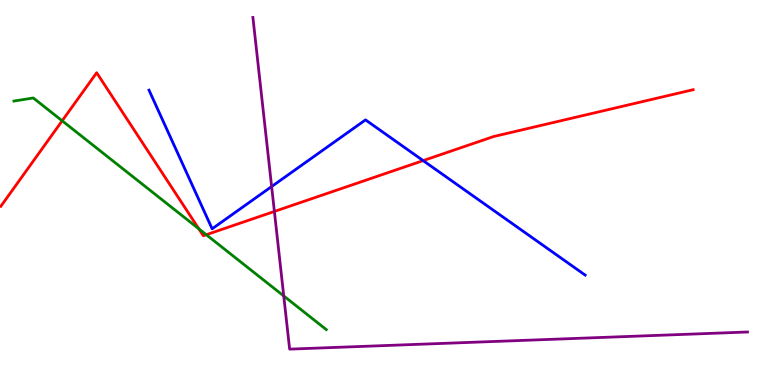[{'lines': ['blue', 'red'], 'intersections': [{'x': 5.46, 'y': 5.83}]}, {'lines': ['green', 'red'], 'intersections': [{'x': 0.802, 'y': 6.86}, {'x': 2.57, 'y': 4.06}, {'x': 2.66, 'y': 3.9}]}, {'lines': ['purple', 'red'], 'intersections': [{'x': 3.54, 'y': 4.51}]}, {'lines': ['blue', 'green'], 'intersections': []}, {'lines': ['blue', 'purple'], 'intersections': [{'x': 3.5, 'y': 5.15}]}, {'lines': ['green', 'purple'], 'intersections': [{'x': 3.66, 'y': 2.31}]}]